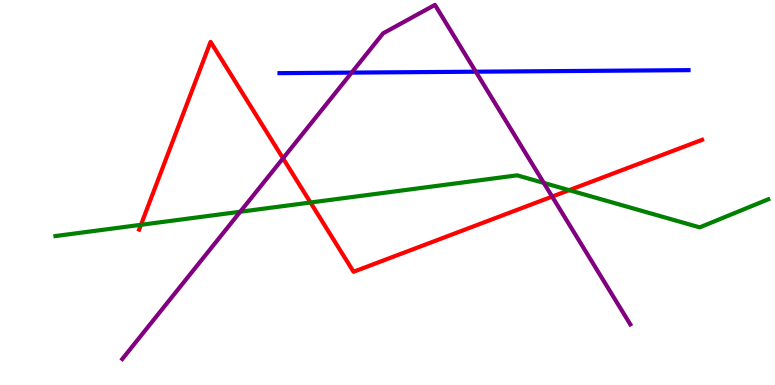[{'lines': ['blue', 'red'], 'intersections': []}, {'lines': ['green', 'red'], 'intersections': [{'x': 1.82, 'y': 4.16}, {'x': 4.01, 'y': 4.74}, {'x': 7.34, 'y': 5.06}]}, {'lines': ['purple', 'red'], 'intersections': [{'x': 3.65, 'y': 5.89}, {'x': 7.12, 'y': 4.89}]}, {'lines': ['blue', 'green'], 'intersections': []}, {'lines': ['blue', 'purple'], 'intersections': [{'x': 4.54, 'y': 8.11}, {'x': 6.14, 'y': 8.14}]}, {'lines': ['green', 'purple'], 'intersections': [{'x': 3.1, 'y': 4.5}, {'x': 7.02, 'y': 5.25}]}]